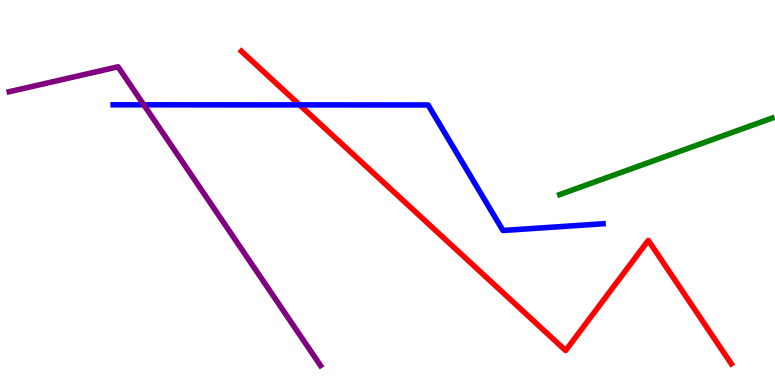[{'lines': ['blue', 'red'], 'intersections': [{'x': 3.87, 'y': 7.28}]}, {'lines': ['green', 'red'], 'intersections': []}, {'lines': ['purple', 'red'], 'intersections': []}, {'lines': ['blue', 'green'], 'intersections': []}, {'lines': ['blue', 'purple'], 'intersections': [{'x': 1.86, 'y': 7.28}]}, {'lines': ['green', 'purple'], 'intersections': []}]